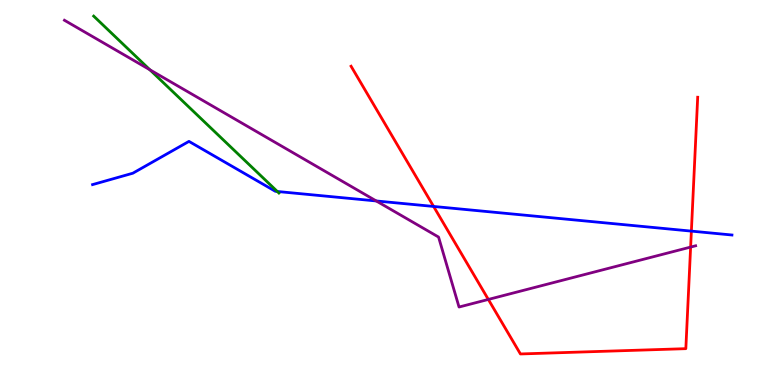[{'lines': ['blue', 'red'], 'intersections': [{'x': 5.59, 'y': 4.64}, {'x': 8.92, 'y': 4.0}]}, {'lines': ['green', 'red'], 'intersections': []}, {'lines': ['purple', 'red'], 'intersections': [{'x': 6.3, 'y': 2.22}, {'x': 8.91, 'y': 3.58}]}, {'lines': ['blue', 'green'], 'intersections': [{'x': 3.58, 'y': 5.03}]}, {'lines': ['blue', 'purple'], 'intersections': [{'x': 4.86, 'y': 4.78}]}, {'lines': ['green', 'purple'], 'intersections': [{'x': 1.93, 'y': 8.19}]}]